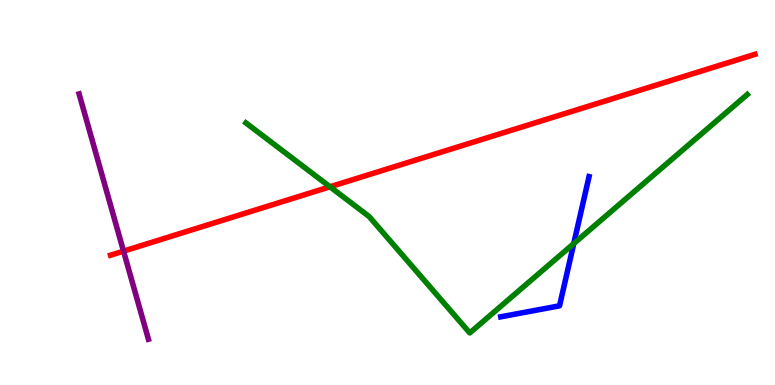[{'lines': ['blue', 'red'], 'intersections': []}, {'lines': ['green', 'red'], 'intersections': [{'x': 4.26, 'y': 5.15}]}, {'lines': ['purple', 'red'], 'intersections': [{'x': 1.59, 'y': 3.48}]}, {'lines': ['blue', 'green'], 'intersections': [{'x': 7.4, 'y': 3.67}]}, {'lines': ['blue', 'purple'], 'intersections': []}, {'lines': ['green', 'purple'], 'intersections': []}]